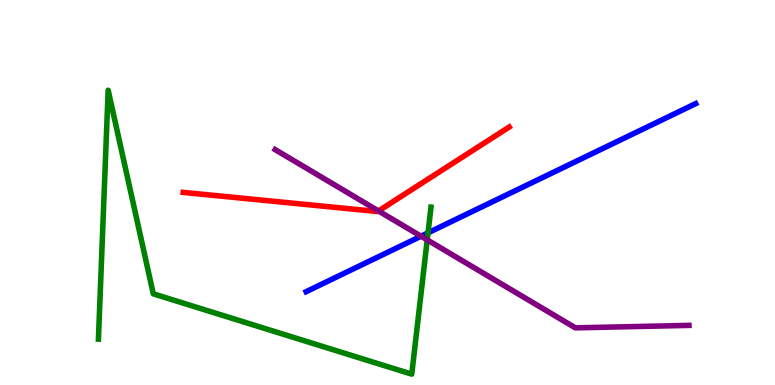[{'lines': ['blue', 'red'], 'intersections': []}, {'lines': ['green', 'red'], 'intersections': []}, {'lines': ['purple', 'red'], 'intersections': [{'x': 4.88, 'y': 4.52}]}, {'lines': ['blue', 'green'], 'intersections': [{'x': 5.52, 'y': 3.95}]}, {'lines': ['blue', 'purple'], 'intersections': [{'x': 5.43, 'y': 3.86}]}, {'lines': ['green', 'purple'], 'intersections': [{'x': 5.51, 'y': 3.77}]}]